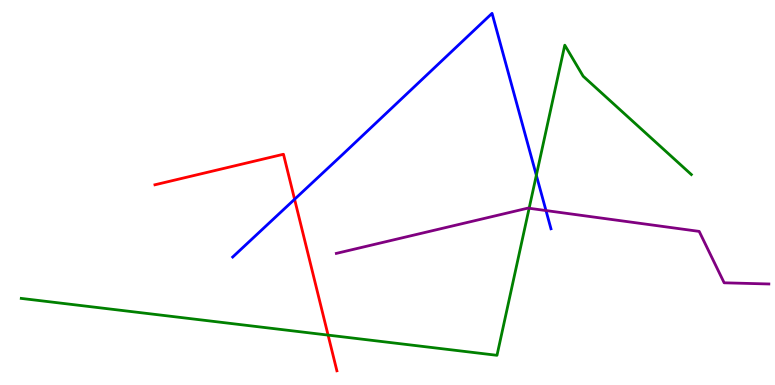[{'lines': ['blue', 'red'], 'intersections': [{'x': 3.8, 'y': 4.82}]}, {'lines': ['green', 'red'], 'intersections': [{'x': 4.23, 'y': 1.3}]}, {'lines': ['purple', 'red'], 'intersections': []}, {'lines': ['blue', 'green'], 'intersections': [{'x': 6.92, 'y': 5.45}]}, {'lines': ['blue', 'purple'], 'intersections': [{'x': 7.04, 'y': 4.53}]}, {'lines': ['green', 'purple'], 'intersections': [{'x': 6.83, 'y': 4.59}]}]